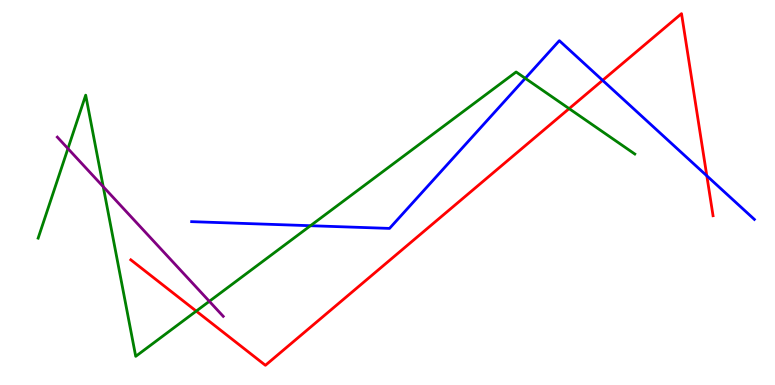[{'lines': ['blue', 'red'], 'intersections': [{'x': 7.78, 'y': 7.91}, {'x': 9.12, 'y': 5.43}]}, {'lines': ['green', 'red'], 'intersections': [{'x': 2.53, 'y': 1.92}, {'x': 7.34, 'y': 7.18}]}, {'lines': ['purple', 'red'], 'intersections': []}, {'lines': ['blue', 'green'], 'intersections': [{'x': 4.01, 'y': 4.14}, {'x': 6.78, 'y': 7.97}]}, {'lines': ['blue', 'purple'], 'intersections': []}, {'lines': ['green', 'purple'], 'intersections': [{'x': 0.877, 'y': 6.14}, {'x': 1.33, 'y': 5.15}, {'x': 2.7, 'y': 2.17}]}]